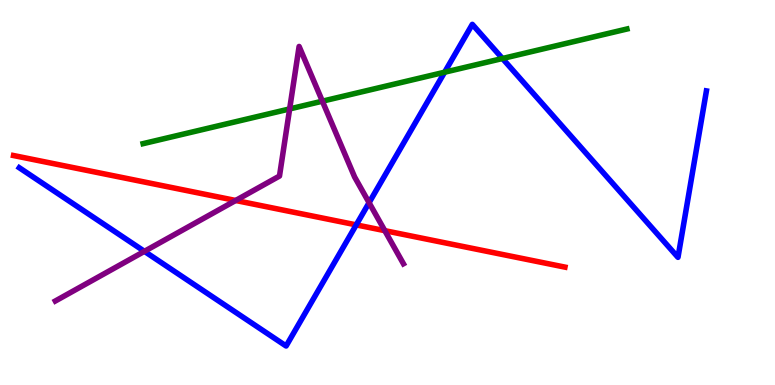[{'lines': ['blue', 'red'], 'intersections': [{'x': 4.6, 'y': 4.16}]}, {'lines': ['green', 'red'], 'intersections': []}, {'lines': ['purple', 'red'], 'intersections': [{'x': 3.04, 'y': 4.79}, {'x': 4.97, 'y': 4.01}]}, {'lines': ['blue', 'green'], 'intersections': [{'x': 5.74, 'y': 8.12}, {'x': 6.48, 'y': 8.48}]}, {'lines': ['blue', 'purple'], 'intersections': [{'x': 1.86, 'y': 3.47}, {'x': 4.76, 'y': 4.74}]}, {'lines': ['green', 'purple'], 'intersections': [{'x': 3.74, 'y': 7.17}, {'x': 4.16, 'y': 7.37}]}]